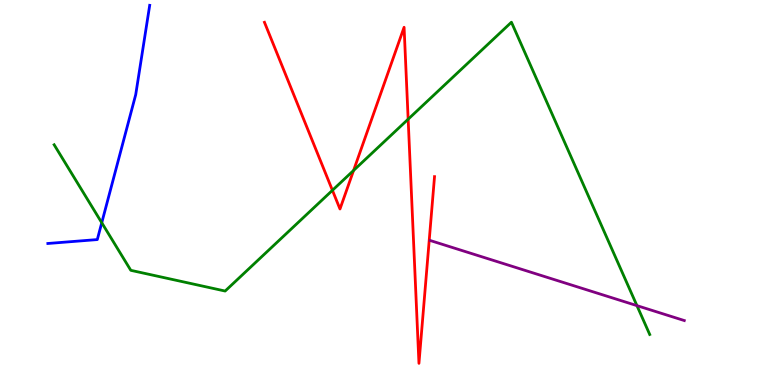[{'lines': ['blue', 'red'], 'intersections': []}, {'lines': ['green', 'red'], 'intersections': [{'x': 4.29, 'y': 5.06}, {'x': 4.56, 'y': 5.57}, {'x': 5.27, 'y': 6.9}]}, {'lines': ['purple', 'red'], 'intersections': []}, {'lines': ['blue', 'green'], 'intersections': [{'x': 1.31, 'y': 4.21}]}, {'lines': ['blue', 'purple'], 'intersections': []}, {'lines': ['green', 'purple'], 'intersections': [{'x': 8.22, 'y': 2.06}]}]